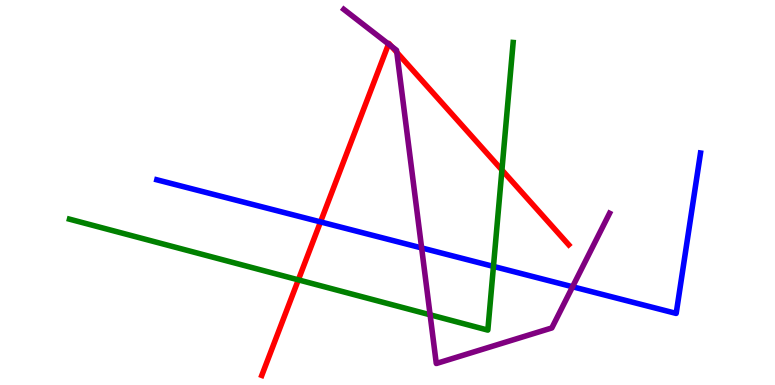[{'lines': ['blue', 'red'], 'intersections': [{'x': 4.14, 'y': 4.24}]}, {'lines': ['green', 'red'], 'intersections': [{'x': 3.85, 'y': 2.73}, {'x': 6.48, 'y': 5.58}]}, {'lines': ['purple', 'red'], 'intersections': [{'x': 5.01, 'y': 8.86}, {'x': 5.05, 'y': 8.8}, {'x': 5.12, 'y': 8.64}]}, {'lines': ['blue', 'green'], 'intersections': [{'x': 6.37, 'y': 3.08}]}, {'lines': ['blue', 'purple'], 'intersections': [{'x': 5.44, 'y': 3.56}, {'x': 7.39, 'y': 2.55}]}, {'lines': ['green', 'purple'], 'intersections': [{'x': 5.55, 'y': 1.82}]}]